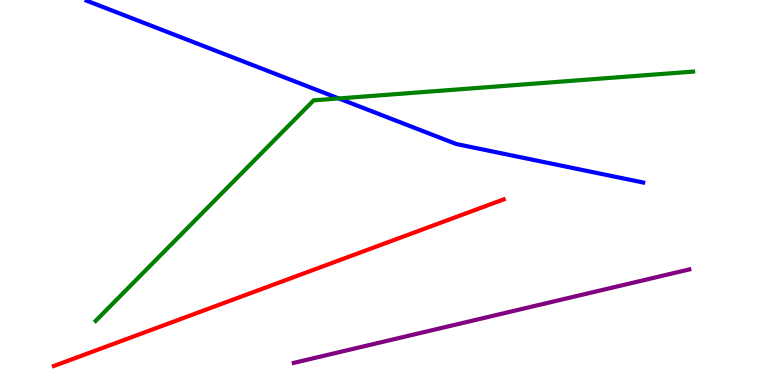[{'lines': ['blue', 'red'], 'intersections': []}, {'lines': ['green', 'red'], 'intersections': []}, {'lines': ['purple', 'red'], 'intersections': []}, {'lines': ['blue', 'green'], 'intersections': [{'x': 4.37, 'y': 7.44}]}, {'lines': ['blue', 'purple'], 'intersections': []}, {'lines': ['green', 'purple'], 'intersections': []}]